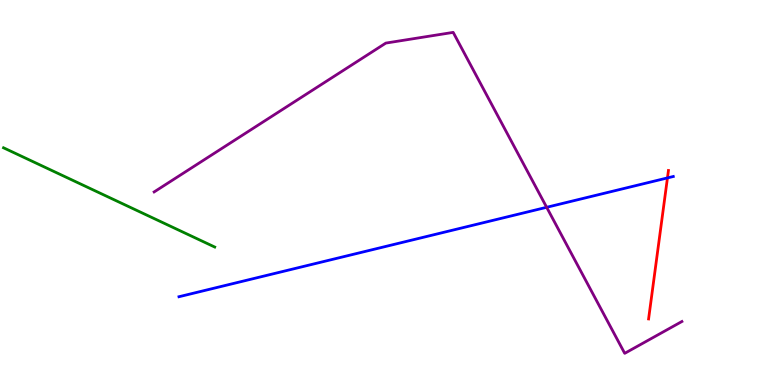[{'lines': ['blue', 'red'], 'intersections': [{'x': 8.61, 'y': 5.38}]}, {'lines': ['green', 'red'], 'intersections': []}, {'lines': ['purple', 'red'], 'intersections': []}, {'lines': ['blue', 'green'], 'intersections': []}, {'lines': ['blue', 'purple'], 'intersections': [{'x': 7.05, 'y': 4.62}]}, {'lines': ['green', 'purple'], 'intersections': []}]